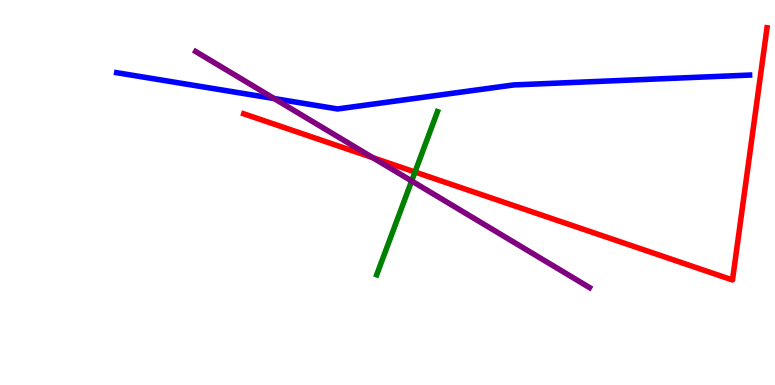[{'lines': ['blue', 'red'], 'intersections': []}, {'lines': ['green', 'red'], 'intersections': [{'x': 5.35, 'y': 5.53}]}, {'lines': ['purple', 'red'], 'intersections': [{'x': 4.81, 'y': 5.9}]}, {'lines': ['blue', 'green'], 'intersections': []}, {'lines': ['blue', 'purple'], 'intersections': [{'x': 3.54, 'y': 7.44}]}, {'lines': ['green', 'purple'], 'intersections': [{'x': 5.31, 'y': 5.3}]}]